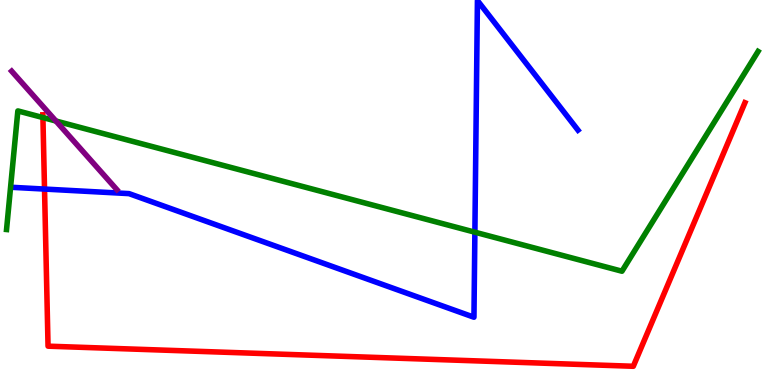[{'lines': ['blue', 'red'], 'intersections': [{'x': 0.574, 'y': 5.09}]}, {'lines': ['green', 'red'], 'intersections': [{'x': 0.554, 'y': 6.95}]}, {'lines': ['purple', 'red'], 'intersections': []}, {'lines': ['blue', 'green'], 'intersections': [{'x': 6.13, 'y': 3.97}]}, {'lines': ['blue', 'purple'], 'intersections': []}, {'lines': ['green', 'purple'], 'intersections': [{'x': 0.722, 'y': 6.86}]}]